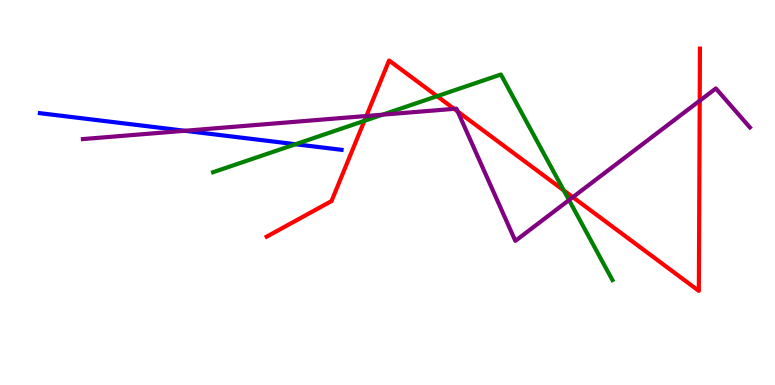[{'lines': ['blue', 'red'], 'intersections': []}, {'lines': ['green', 'red'], 'intersections': [{'x': 4.7, 'y': 6.86}, {'x': 5.64, 'y': 7.5}, {'x': 7.27, 'y': 5.05}]}, {'lines': ['purple', 'red'], 'intersections': [{'x': 4.73, 'y': 6.99}, {'x': 5.86, 'y': 7.17}, {'x': 5.91, 'y': 7.1}, {'x': 7.39, 'y': 4.88}, {'x': 9.03, 'y': 7.38}]}, {'lines': ['blue', 'green'], 'intersections': [{'x': 3.81, 'y': 6.25}]}, {'lines': ['blue', 'purple'], 'intersections': [{'x': 2.38, 'y': 6.6}]}, {'lines': ['green', 'purple'], 'intersections': [{'x': 4.94, 'y': 7.02}, {'x': 7.34, 'y': 4.8}]}]